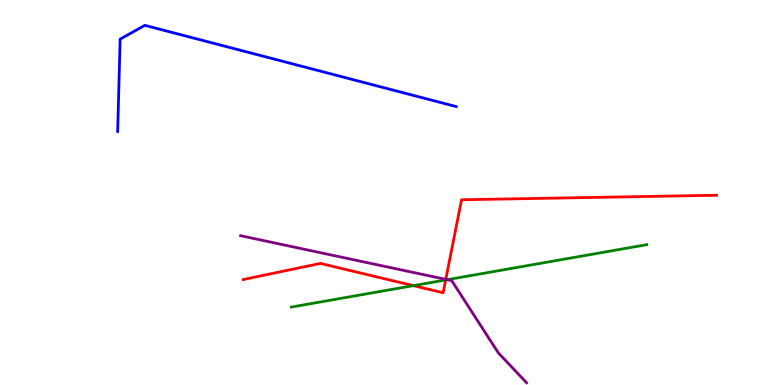[{'lines': ['blue', 'red'], 'intersections': []}, {'lines': ['green', 'red'], 'intersections': [{'x': 5.33, 'y': 2.58}, {'x': 5.75, 'y': 2.73}]}, {'lines': ['purple', 'red'], 'intersections': [{'x': 5.75, 'y': 2.74}]}, {'lines': ['blue', 'green'], 'intersections': []}, {'lines': ['blue', 'purple'], 'intersections': []}, {'lines': ['green', 'purple'], 'intersections': [{'x': 5.77, 'y': 2.74}]}]